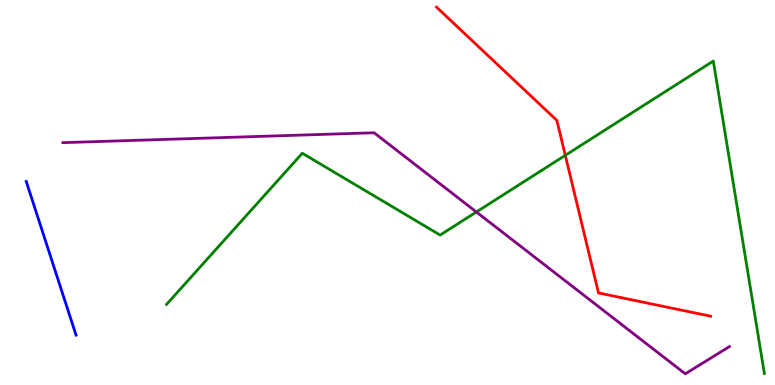[{'lines': ['blue', 'red'], 'intersections': []}, {'lines': ['green', 'red'], 'intersections': [{'x': 7.29, 'y': 5.97}]}, {'lines': ['purple', 'red'], 'intersections': []}, {'lines': ['blue', 'green'], 'intersections': []}, {'lines': ['blue', 'purple'], 'intersections': []}, {'lines': ['green', 'purple'], 'intersections': [{'x': 6.15, 'y': 4.49}]}]